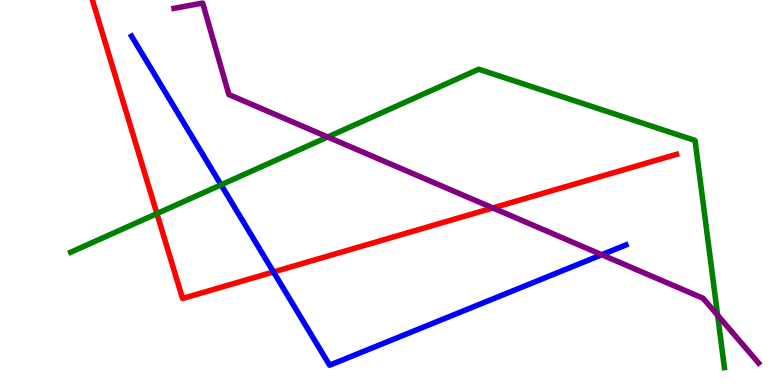[{'lines': ['blue', 'red'], 'intersections': [{'x': 3.53, 'y': 2.94}]}, {'lines': ['green', 'red'], 'intersections': [{'x': 2.02, 'y': 4.45}]}, {'lines': ['purple', 'red'], 'intersections': [{'x': 6.36, 'y': 4.6}]}, {'lines': ['blue', 'green'], 'intersections': [{'x': 2.85, 'y': 5.2}]}, {'lines': ['blue', 'purple'], 'intersections': [{'x': 7.76, 'y': 3.38}]}, {'lines': ['green', 'purple'], 'intersections': [{'x': 4.23, 'y': 6.44}, {'x': 9.26, 'y': 1.81}]}]